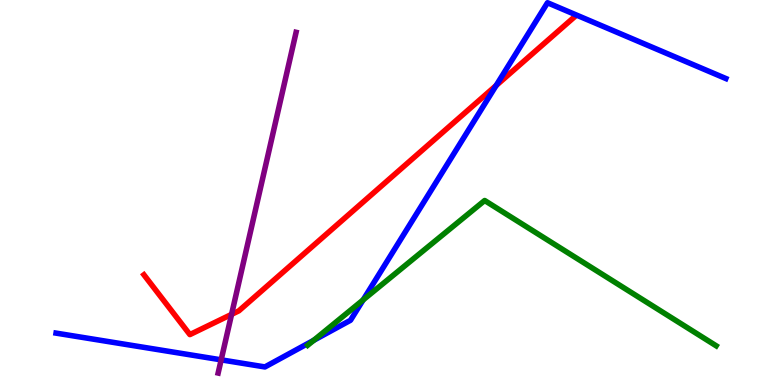[{'lines': ['blue', 'red'], 'intersections': [{'x': 6.4, 'y': 7.78}]}, {'lines': ['green', 'red'], 'intersections': []}, {'lines': ['purple', 'red'], 'intersections': [{'x': 2.99, 'y': 1.83}]}, {'lines': ['blue', 'green'], 'intersections': [{'x': 4.05, 'y': 1.16}, {'x': 4.69, 'y': 2.21}]}, {'lines': ['blue', 'purple'], 'intersections': [{'x': 2.85, 'y': 0.653}]}, {'lines': ['green', 'purple'], 'intersections': []}]